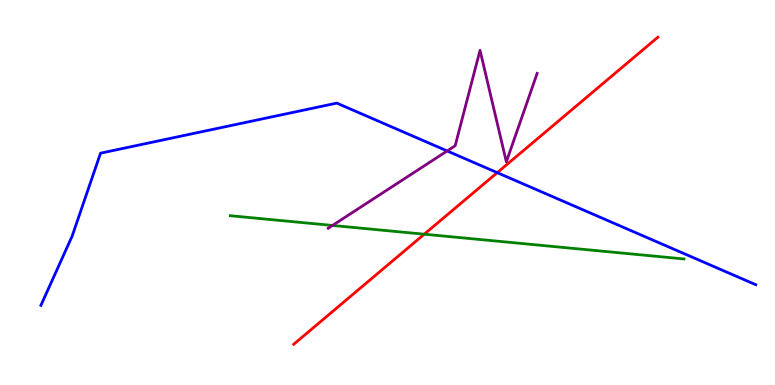[{'lines': ['blue', 'red'], 'intersections': [{'x': 6.42, 'y': 5.52}]}, {'lines': ['green', 'red'], 'intersections': [{'x': 5.47, 'y': 3.92}]}, {'lines': ['purple', 'red'], 'intersections': []}, {'lines': ['blue', 'green'], 'intersections': []}, {'lines': ['blue', 'purple'], 'intersections': [{'x': 5.77, 'y': 6.08}]}, {'lines': ['green', 'purple'], 'intersections': [{'x': 4.29, 'y': 4.14}]}]